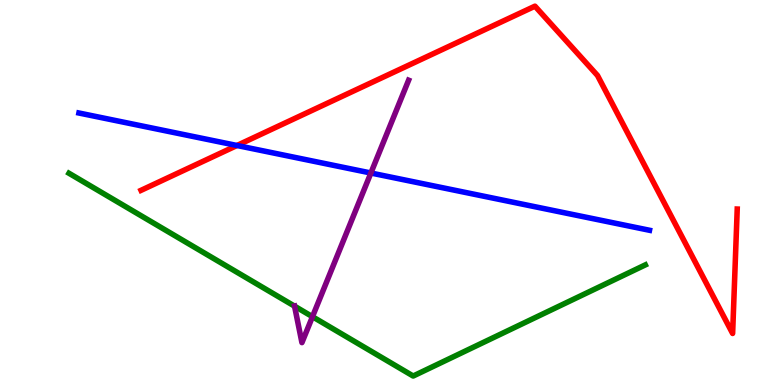[{'lines': ['blue', 'red'], 'intersections': [{'x': 3.06, 'y': 6.22}]}, {'lines': ['green', 'red'], 'intersections': []}, {'lines': ['purple', 'red'], 'intersections': []}, {'lines': ['blue', 'green'], 'intersections': []}, {'lines': ['blue', 'purple'], 'intersections': [{'x': 4.79, 'y': 5.51}]}, {'lines': ['green', 'purple'], 'intersections': [{'x': 3.8, 'y': 2.05}, {'x': 4.03, 'y': 1.77}]}]